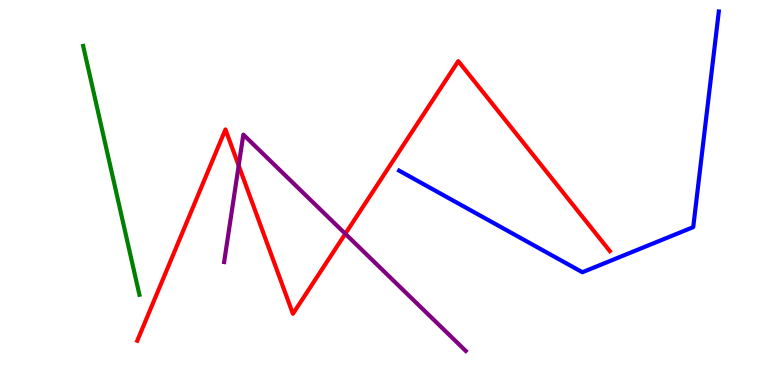[{'lines': ['blue', 'red'], 'intersections': []}, {'lines': ['green', 'red'], 'intersections': []}, {'lines': ['purple', 'red'], 'intersections': [{'x': 3.08, 'y': 5.7}, {'x': 4.46, 'y': 3.93}]}, {'lines': ['blue', 'green'], 'intersections': []}, {'lines': ['blue', 'purple'], 'intersections': []}, {'lines': ['green', 'purple'], 'intersections': []}]